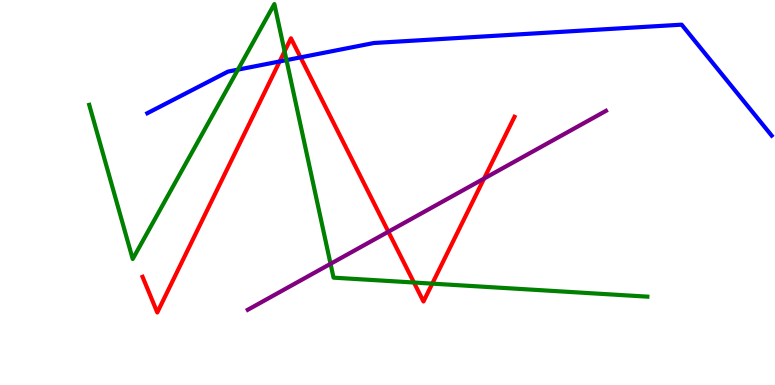[{'lines': ['blue', 'red'], 'intersections': [{'x': 3.61, 'y': 8.4}, {'x': 3.88, 'y': 8.51}]}, {'lines': ['green', 'red'], 'intersections': [{'x': 3.67, 'y': 8.67}, {'x': 5.34, 'y': 2.66}, {'x': 5.58, 'y': 2.63}]}, {'lines': ['purple', 'red'], 'intersections': [{'x': 5.01, 'y': 3.98}, {'x': 6.25, 'y': 5.36}]}, {'lines': ['blue', 'green'], 'intersections': [{'x': 3.07, 'y': 8.19}, {'x': 3.7, 'y': 8.44}]}, {'lines': ['blue', 'purple'], 'intersections': []}, {'lines': ['green', 'purple'], 'intersections': [{'x': 4.27, 'y': 3.15}]}]